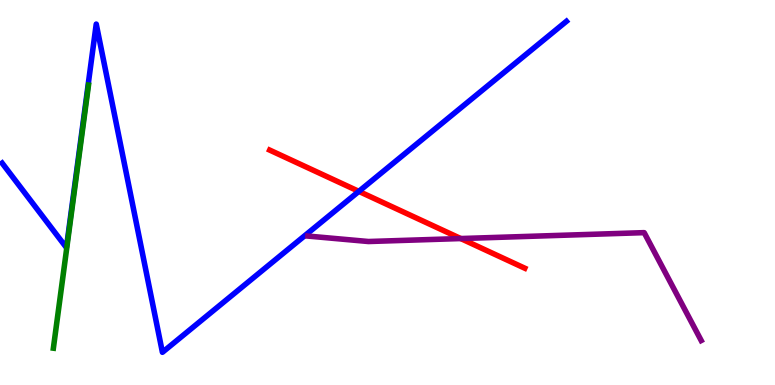[{'lines': ['blue', 'red'], 'intersections': [{'x': 4.63, 'y': 5.03}]}, {'lines': ['green', 'red'], 'intersections': []}, {'lines': ['purple', 'red'], 'intersections': [{'x': 5.95, 'y': 3.8}]}, {'lines': ['blue', 'green'], 'intersections': []}, {'lines': ['blue', 'purple'], 'intersections': []}, {'lines': ['green', 'purple'], 'intersections': []}]